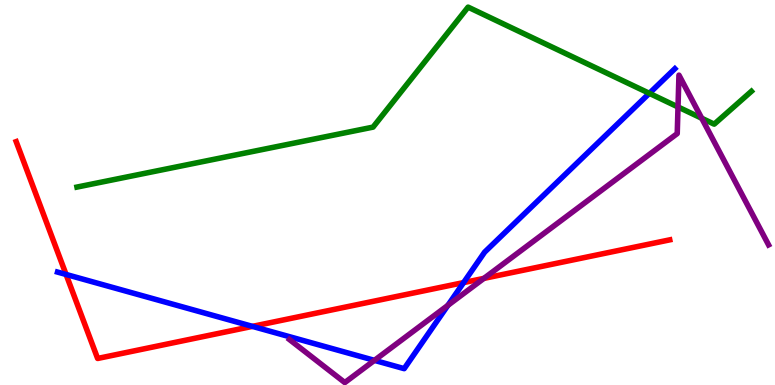[{'lines': ['blue', 'red'], 'intersections': [{'x': 0.853, 'y': 2.87}, {'x': 3.26, 'y': 1.52}, {'x': 5.98, 'y': 2.66}]}, {'lines': ['green', 'red'], 'intersections': []}, {'lines': ['purple', 'red'], 'intersections': [{'x': 6.24, 'y': 2.77}]}, {'lines': ['blue', 'green'], 'intersections': [{'x': 8.38, 'y': 7.58}]}, {'lines': ['blue', 'purple'], 'intersections': [{'x': 4.83, 'y': 0.64}, {'x': 5.78, 'y': 2.07}]}, {'lines': ['green', 'purple'], 'intersections': [{'x': 8.75, 'y': 7.22}, {'x': 9.05, 'y': 6.93}]}]